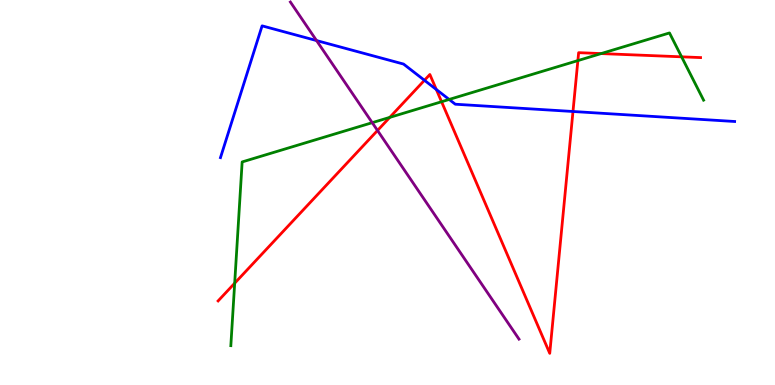[{'lines': ['blue', 'red'], 'intersections': [{'x': 5.48, 'y': 7.91}, {'x': 5.63, 'y': 7.68}, {'x': 7.39, 'y': 7.1}]}, {'lines': ['green', 'red'], 'intersections': [{'x': 3.03, 'y': 2.64}, {'x': 5.03, 'y': 6.95}, {'x': 5.7, 'y': 7.36}, {'x': 7.46, 'y': 8.43}, {'x': 7.76, 'y': 8.61}, {'x': 8.79, 'y': 8.52}]}, {'lines': ['purple', 'red'], 'intersections': [{'x': 4.87, 'y': 6.61}]}, {'lines': ['blue', 'green'], 'intersections': [{'x': 5.8, 'y': 7.42}]}, {'lines': ['blue', 'purple'], 'intersections': [{'x': 4.08, 'y': 8.95}]}, {'lines': ['green', 'purple'], 'intersections': [{'x': 4.8, 'y': 6.81}]}]